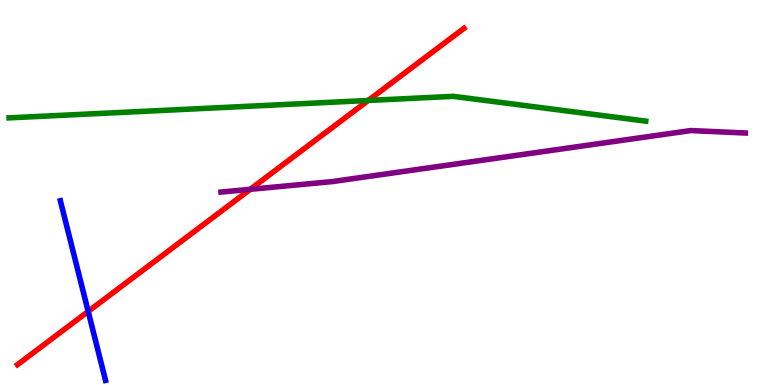[{'lines': ['blue', 'red'], 'intersections': [{'x': 1.14, 'y': 1.91}]}, {'lines': ['green', 'red'], 'intersections': [{'x': 4.75, 'y': 7.39}]}, {'lines': ['purple', 'red'], 'intersections': [{'x': 3.23, 'y': 5.08}]}, {'lines': ['blue', 'green'], 'intersections': []}, {'lines': ['blue', 'purple'], 'intersections': []}, {'lines': ['green', 'purple'], 'intersections': []}]